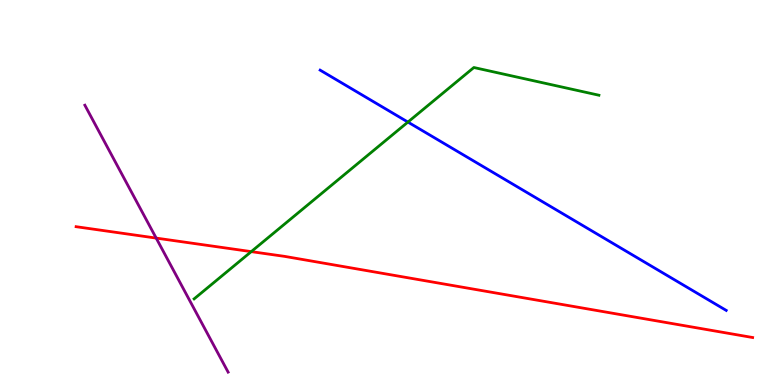[{'lines': ['blue', 'red'], 'intersections': []}, {'lines': ['green', 'red'], 'intersections': [{'x': 3.24, 'y': 3.46}]}, {'lines': ['purple', 'red'], 'intersections': [{'x': 2.02, 'y': 3.82}]}, {'lines': ['blue', 'green'], 'intersections': [{'x': 5.26, 'y': 6.83}]}, {'lines': ['blue', 'purple'], 'intersections': []}, {'lines': ['green', 'purple'], 'intersections': []}]